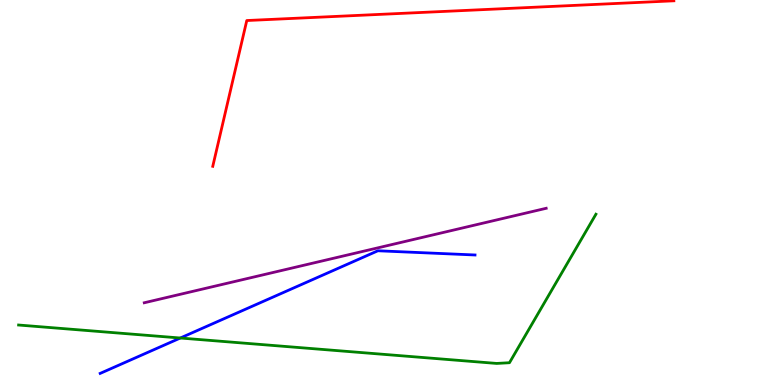[{'lines': ['blue', 'red'], 'intersections': []}, {'lines': ['green', 'red'], 'intersections': []}, {'lines': ['purple', 'red'], 'intersections': []}, {'lines': ['blue', 'green'], 'intersections': [{'x': 2.33, 'y': 1.22}]}, {'lines': ['blue', 'purple'], 'intersections': []}, {'lines': ['green', 'purple'], 'intersections': []}]